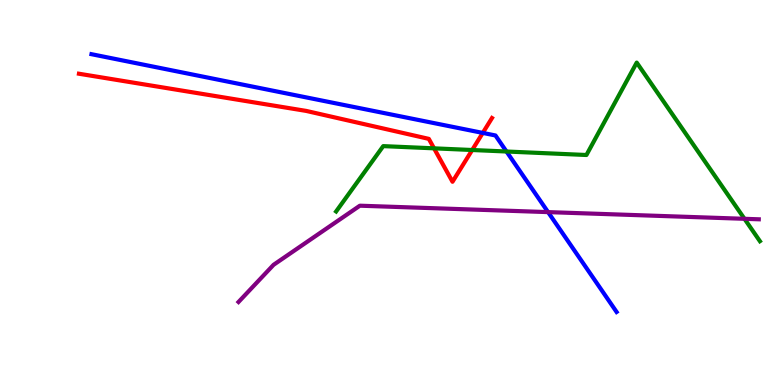[{'lines': ['blue', 'red'], 'intersections': [{'x': 6.23, 'y': 6.55}]}, {'lines': ['green', 'red'], 'intersections': [{'x': 5.6, 'y': 6.15}, {'x': 6.09, 'y': 6.1}]}, {'lines': ['purple', 'red'], 'intersections': []}, {'lines': ['blue', 'green'], 'intersections': [{'x': 6.54, 'y': 6.06}]}, {'lines': ['blue', 'purple'], 'intersections': [{'x': 7.07, 'y': 4.49}]}, {'lines': ['green', 'purple'], 'intersections': [{'x': 9.61, 'y': 4.32}]}]